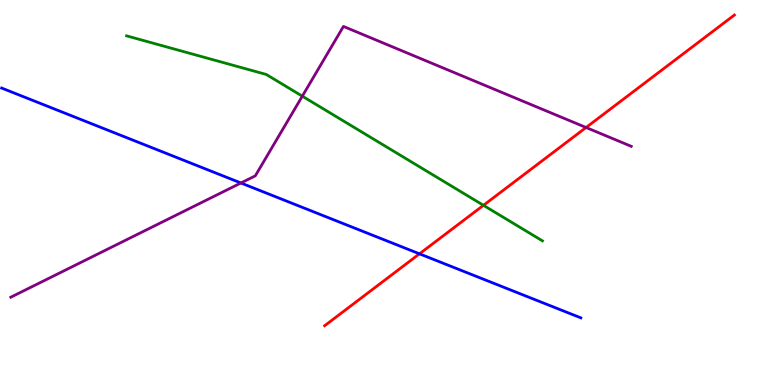[{'lines': ['blue', 'red'], 'intersections': [{'x': 5.41, 'y': 3.41}]}, {'lines': ['green', 'red'], 'intersections': [{'x': 6.24, 'y': 4.67}]}, {'lines': ['purple', 'red'], 'intersections': [{'x': 7.56, 'y': 6.69}]}, {'lines': ['blue', 'green'], 'intersections': []}, {'lines': ['blue', 'purple'], 'intersections': [{'x': 3.11, 'y': 5.25}]}, {'lines': ['green', 'purple'], 'intersections': [{'x': 3.9, 'y': 7.5}]}]